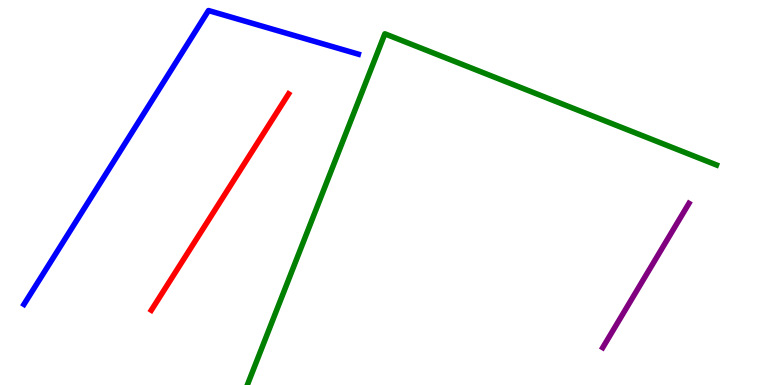[{'lines': ['blue', 'red'], 'intersections': []}, {'lines': ['green', 'red'], 'intersections': []}, {'lines': ['purple', 'red'], 'intersections': []}, {'lines': ['blue', 'green'], 'intersections': []}, {'lines': ['blue', 'purple'], 'intersections': []}, {'lines': ['green', 'purple'], 'intersections': []}]